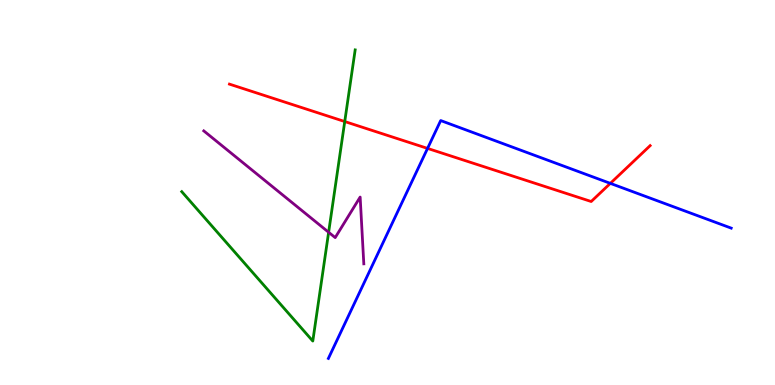[{'lines': ['blue', 'red'], 'intersections': [{'x': 5.52, 'y': 6.15}, {'x': 7.88, 'y': 5.24}]}, {'lines': ['green', 'red'], 'intersections': [{'x': 4.45, 'y': 6.84}]}, {'lines': ['purple', 'red'], 'intersections': []}, {'lines': ['blue', 'green'], 'intersections': []}, {'lines': ['blue', 'purple'], 'intersections': []}, {'lines': ['green', 'purple'], 'intersections': [{'x': 4.24, 'y': 3.97}]}]